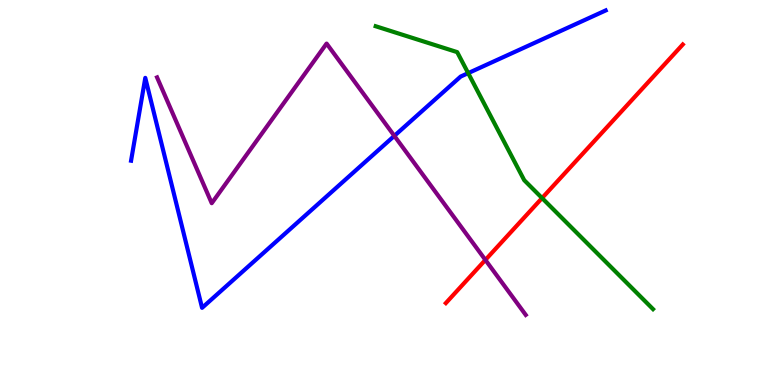[{'lines': ['blue', 'red'], 'intersections': []}, {'lines': ['green', 'red'], 'intersections': [{'x': 6.99, 'y': 4.86}]}, {'lines': ['purple', 'red'], 'intersections': [{'x': 6.26, 'y': 3.25}]}, {'lines': ['blue', 'green'], 'intersections': [{'x': 6.04, 'y': 8.1}]}, {'lines': ['blue', 'purple'], 'intersections': [{'x': 5.09, 'y': 6.47}]}, {'lines': ['green', 'purple'], 'intersections': []}]